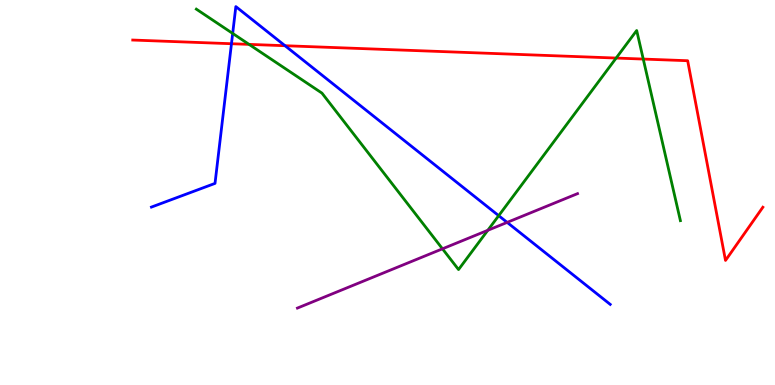[{'lines': ['blue', 'red'], 'intersections': [{'x': 2.99, 'y': 8.86}, {'x': 3.68, 'y': 8.81}]}, {'lines': ['green', 'red'], 'intersections': [{'x': 3.21, 'y': 8.85}, {'x': 7.95, 'y': 8.49}, {'x': 8.3, 'y': 8.47}]}, {'lines': ['purple', 'red'], 'intersections': []}, {'lines': ['blue', 'green'], 'intersections': [{'x': 3.0, 'y': 9.13}, {'x': 6.43, 'y': 4.4}]}, {'lines': ['blue', 'purple'], 'intersections': [{'x': 6.54, 'y': 4.22}]}, {'lines': ['green', 'purple'], 'intersections': [{'x': 5.71, 'y': 3.54}, {'x': 6.29, 'y': 4.02}]}]